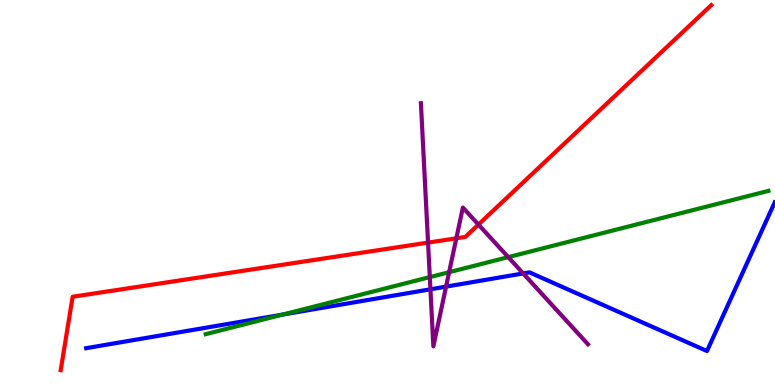[{'lines': ['blue', 'red'], 'intersections': []}, {'lines': ['green', 'red'], 'intersections': []}, {'lines': ['purple', 'red'], 'intersections': [{'x': 5.52, 'y': 3.7}, {'x': 5.89, 'y': 3.81}, {'x': 6.17, 'y': 4.17}]}, {'lines': ['blue', 'green'], 'intersections': [{'x': 3.65, 'y': 1.83}]}, {'lines': ['blue', 'purple'], 'intersections': [{'x': 5.55, 'y': 2.49}, {'x': 5.76, 'y': 2.55}, {'x': 6.75, 'y': 2.9}]}, {'lines': ['green', 'purple'], 'intersections': [{'x': 5.55, 'y': 2.8}, {'x': 5.8, 'y': 2.93}, {'x': 6.56, 'y': 3.32}]}]